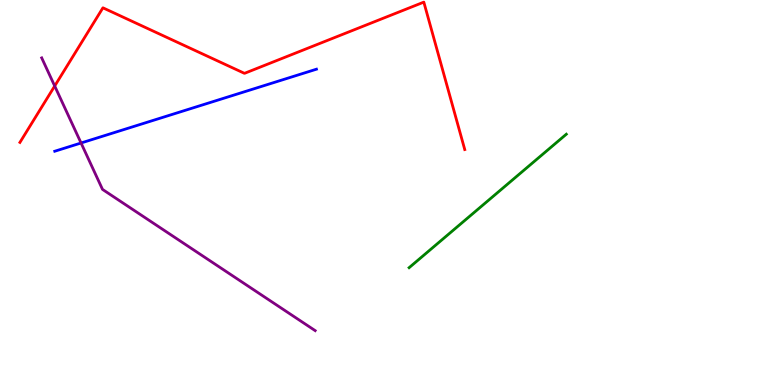[{'lines': ['blue', 'red'], 'intersections': []}, {'lines': ['green', 'red'], 'intersections': []}, {'lines': ['purple', 'red'], 'intersections': [{'x': 0.706, 'y': 7.77}]}, {'lines': ['blue', 'green'], 'intersections': []}, {'lines': ['blue', 'purple'], 'intersections': [{'x': 1.05, 'y': 6.29}]}, {'lines': ['green', 'purple'], 'intersections': []}]